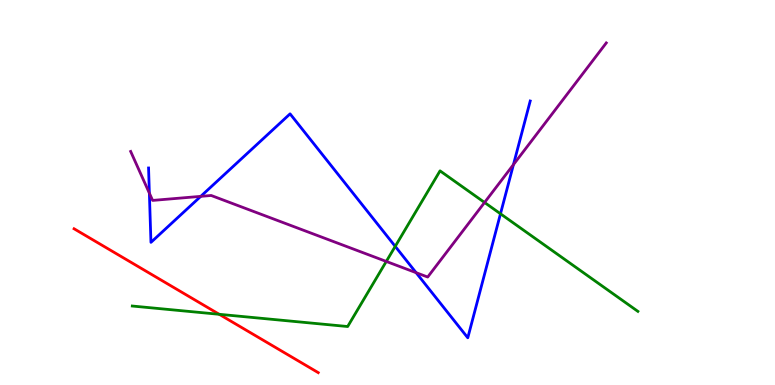[{'lines': ['blue', 'red'], 'intersections': []}, {'lines': ['green', 'red'], 'intersections': [{'x': 2.83, 'y': 1.84}]}, {'lines': ['purple', 'red'], 'intersections': []}, {'lines': ['blue', 'green'], 'intersections': [{'x': 5.1, 'y': 3.6}, {'x': 6.46, 'y': 4.45}]}, {'lines': ['blue', 'purple'], 'intersections': [{'x': 1.93, 'y': 4.98}, {'x': 2.59, 'y': 4.9}, {'x': 5.37, 'y': 2.92}, {'x': 6.63, 'y': 5.72}]}, {'lines': ['green', 'purple'], 'intersections': [{'x': 4.98, 'y': 3.21}, {'x': 6.25, 'y': 4.74}]}]